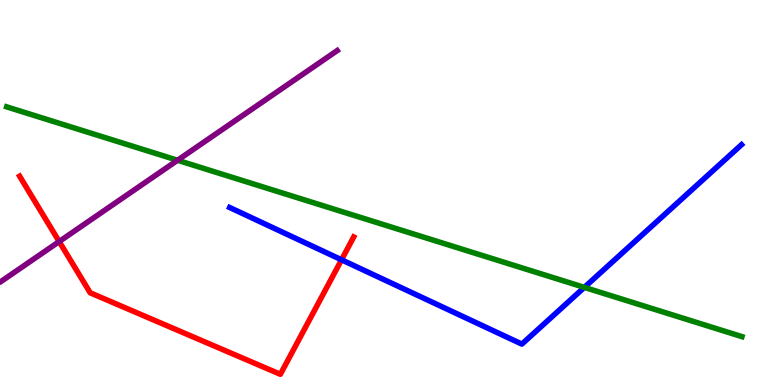[{'lines': ['blue', 'red'], 'intersections': [{'x': 4.41, 'y': 3.25}]}, {'lines': ['green', 'red'], 'intersections': []}, {'lines': ['purple', 'red'], 'intersections': [{'x': 0.764, 'y': 3.73}]}, {'lines': ['blue', 'green'], 'intersections': [{'x': 7.54, 'y': 2.54}]}, {'lines': ['blue', 'purple'], 'intersections': []}, {'lines': ['green', 'purple'], 'intersections': [{'x': 2.29, 'y': 5.84}]}]